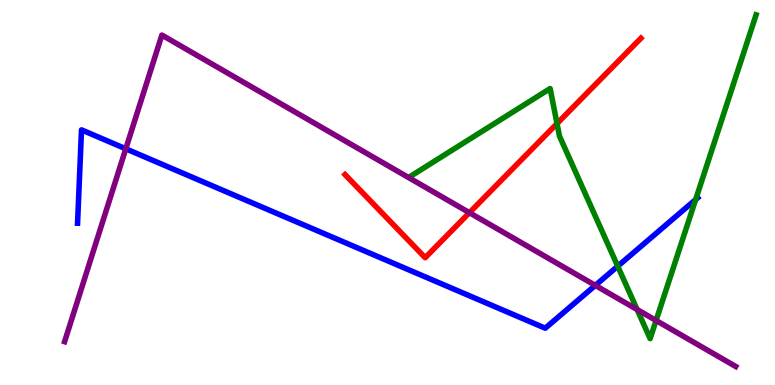[{'lines': ['blue', 'red'], 'intersections': []}, {'lines': ['green', 'red'], 'intersections': [{'x': 7.19, 'y': 6.79}]}, {'lines': ['purple', 'red'], 'intersections': [{'x': 6.06, 'y': 4.48}]}, {'lines': ['blue', 'green'], 'intersections': [{'x': 7.97, 'y': 3.09}, {'x': 8.98, 'y': 4.82}]}, {'lines': ['blue', 'purple'], 'intersections': [{'x': 1.62, 'y': 6.13}, {'x': 7.68, 'y': 2.59}]}, {'lines': ['green', 'purple'], 'intersections': [{'x': 8.22, 'y': 1.96}, {'x': 8.47, 'y': 1.68}]}]